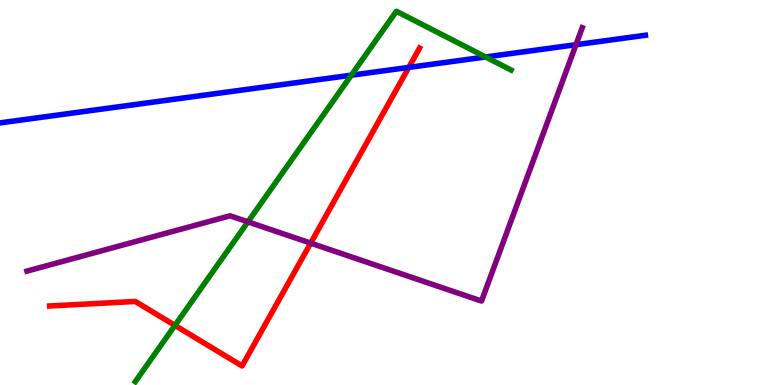[{'lines': ['blue', 'red'], 'intersections': [{'x': 5.27, 'y': 8.25}]}, {'lines': ['green', 'red'], 'intersections': [{'x': 2.26, 'y': 1.55}]}, {'lines': ['purple', 'red'], 'intersections': [{'x': 4.01, 'y': 3.69}]}, {'lines': ['blue', 'green'], 'intersections': [{'x': 4.53, 'y': 8.05}, {'x': 6.27, 'y': 8.52}]}, {'lines': ['blue', 'purple'], 'intersections': [{'x': 7.43, 'y': 8.84}]}, {'lines': ['green', 'purple'], 'intersections': [{'x': 3.2, 'y': 4.24}]}]